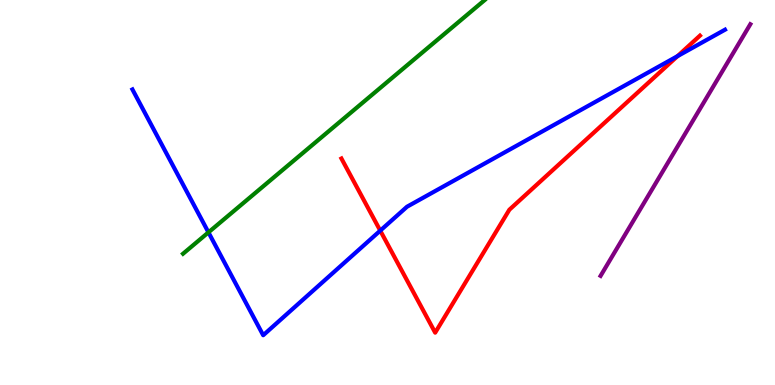[{'lines': ['blue', 'red'], 'intersections': [{'x': 4.91, 'y': 4.01}, {'x': 8.74, 'y': 8.54}]}, {'lines': ['green', 'red'], 'intersections': []}, {'lines': ['purple', 'red'], 'intersections': []}, {'lines': ['blue', 'green'], 'intersections': [{'x': 2.69, 'y': 3.96}]}, {'lines': ['blue', 'purple'], 'intersections': []}, {'lines': ['green', 'purple'], 'intersections': []}]